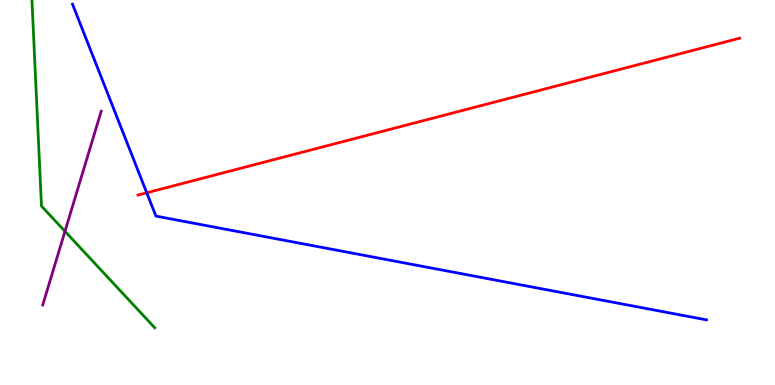[{'lines': ['blue', 'red'], 'intersections': [{'x': 1.89, 'y': 4.99}]}, {'lines': ['green', 'red'], 'intersections': []}, {'lines': ['purple', 'red'], 'intersections': []}, {'lines': ['blue', 'green'], 'intersections': []}, {'lines': ['blue', 'purple'], 'intersections': []}, {'lines': ['green', 'purple'], 'intersections': [{'x': 0.838, 'y': 3.99}]}]